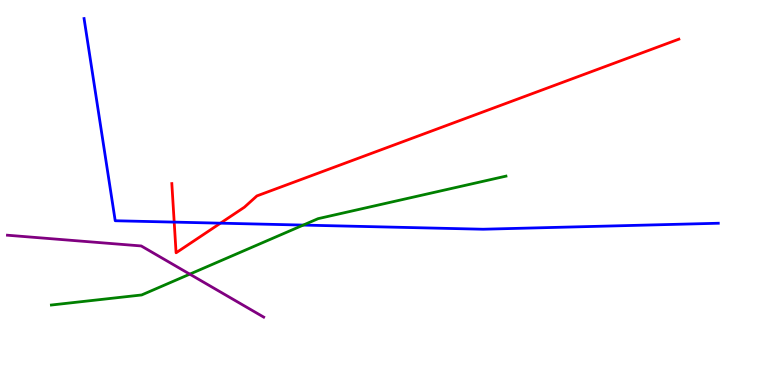[{'lines': ['blue', 'red'], 'intersections': [{'x': 2.25, 'y': 4.23}, {'x': 2.84, 'y': 4.2}]}, {'lines': ['green', 'red'], 'intersections': []}, {'lines': ['purple', 'red'], 'intersections': []}, {'lines': ['blue', 'green'], 'intersections': [{'x': 3.91, 'y': 4.15}]}, {'lines': ['blue', 'purple'], 'intersections': []}, {'lines': ['green', 'purple'], 'intersections': [{'x': 2.45, 'y': 2.88}]}]